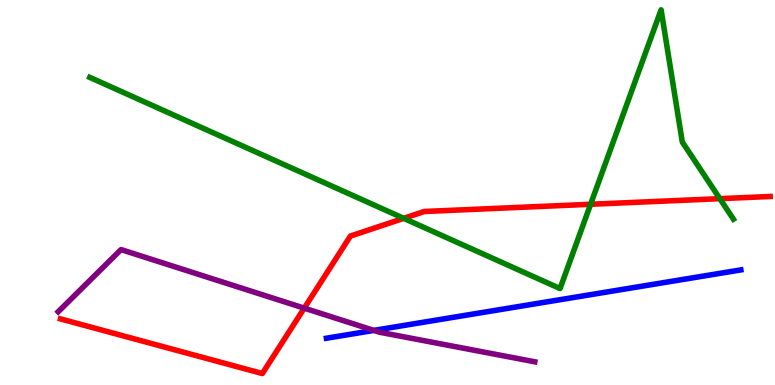[{'lines': ['blue', 'red'], 'intersections': []}, {'lines': ['green', 'red'], 'intersections': [{'x': 5.21, 'y': 4.33}, {'x': 7.62, 'y': 4.69}, {'x': 9.29, 'y': 4.84}]}, {'lines': ['purple', 'red'], 'intersections': [{'x': 3.93, 'y': 2.0}]}, {'lines': ['blue', 'green'], 'intersections': []}, {'lines': ['blue', 'purple'], 'intersections': [{'x': 4.82, 'y': 1.42}]}, {'lines': ['green', 'purple'], 'intersections': []}]